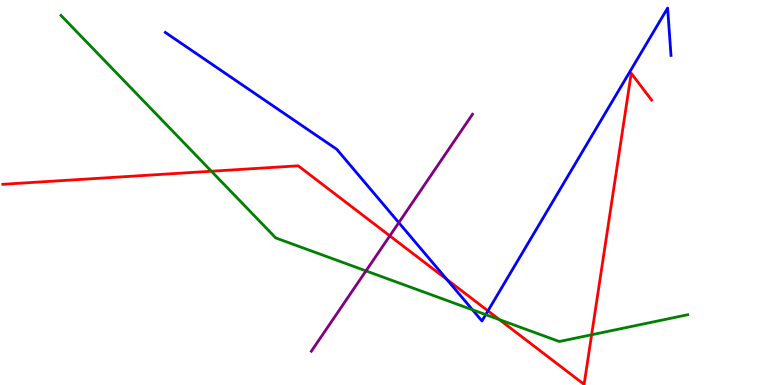[{'lines': ['blue', 'red'], 'intersections': [{'x': 5.77, 'y': 2.74}, {'x': 6.3, 'y': 1.93}]}, {'lines': ['green', 'red'], 'intersections': [{'x': 2.73, 'y': 5.55}, {'x': 6.44, 'y': 1.7}, {'x': 7.63, 'y': 1.3}]}, {'lines': ['purple', 'red'], 'intersections': [{'x': 5.03, 'y': 3.87}]}, {'lines': ['blue', 'green'], 'intersections': [{'x': 6.1, 'y': 1.95}, {'x': 6.27, 'y': 1.83}]}, {'lines': ['blue', 'purple'], 'intersections': [{'x': 5.15, 'y': 4.22}]}, {'lines': ['green', 'purple'], 'intersections': [{'x': 4.72, 'y': 2.96}]}]